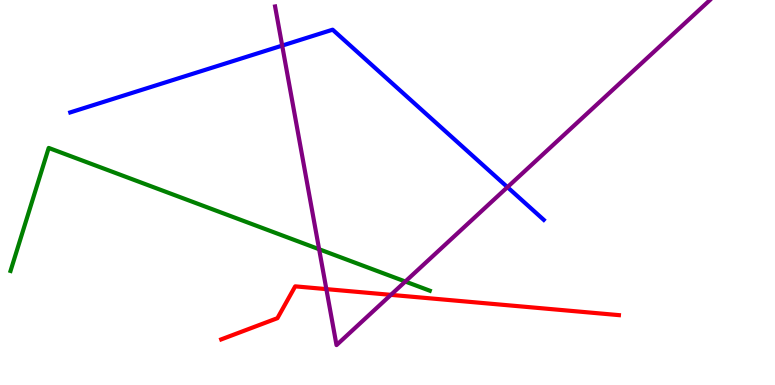[{'lines': ['blue', 'red'], 'intersections': []}, {'lines': ['green', 'red'], 'intersections': []}, {'lines': ['purple', 'red'], 'intersections': [{'x': 4.21, 'y': 2.49}, {'x': 5.04, 'y': 2.34}]}, {'lines': ['blue', 'green'], 'intersections': []}, {'lines': ['blue', 'purple'], 'intersections': [{'x': 3.64, 'y': 8.82}, {'x': 6.55, 'y': 5.14}]}, {'lines': ['green', 'purple'], 'intersections': [{'x': 4.12, 'y': 3.53}, {'x': 5.23, 'y': 2.69}]}]